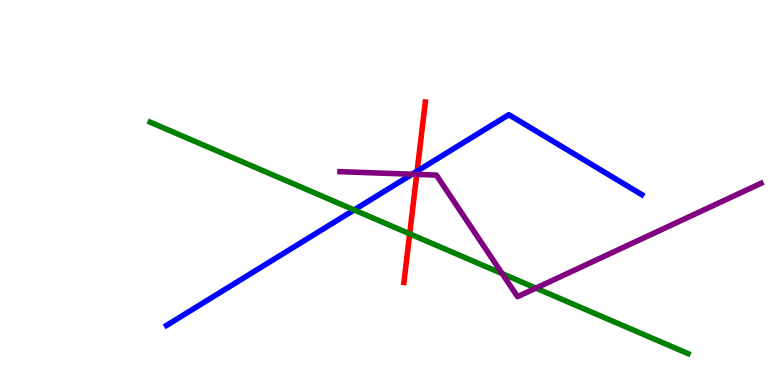[{'lines': ['blue', 'red'], 'intersections': [{'x': 5.38, 'y': 5.55}]}, {'lines': ['green', 'red'], 'intersections': [{'x': 5.29, 'y': 3.93}]}, {'lines': ['purple', 'red'], 'intersections': [{'x': 5.38, 'y': 5.47}]}, {'lines': ['blue', 'green'], 'intersections': [{'x': 4.57, 'y': 4.55}]}, {'lines': ['blue', 'purple'], 'intersections': [{'x': 5.32, 'y': 5.47}]}, {'lines': ['green', 'purple'], 'intersections': [{'x': 6.48, 'y': 2.89}, {'x': 6.91, 'y': 2.52}]}]